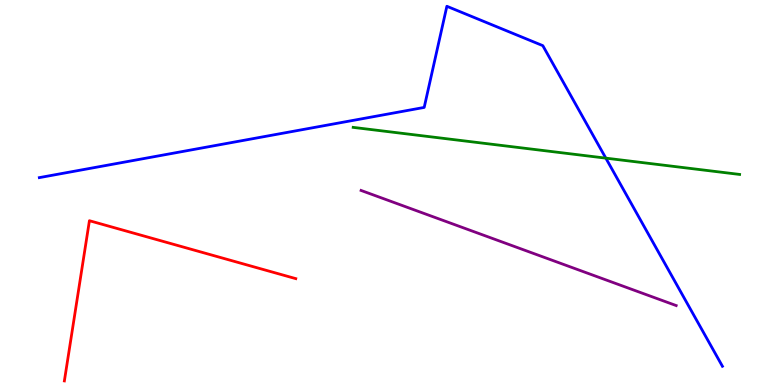[{'lines': ['blue', 'red'], 'intersections': []}, {'lines': ['green', 'red'], 'intersections': []}, {'lines': ['purple', 'red'], 'intersections': []}, {'lines': ['blue', 'green'], 'intersections': [{'x': 7.82, 'y': 5.89}]}, {'lines': ['blue', 'purple'], 'intersections': []}, {'lines': ['green', 'purple'], 'intersections': []}]